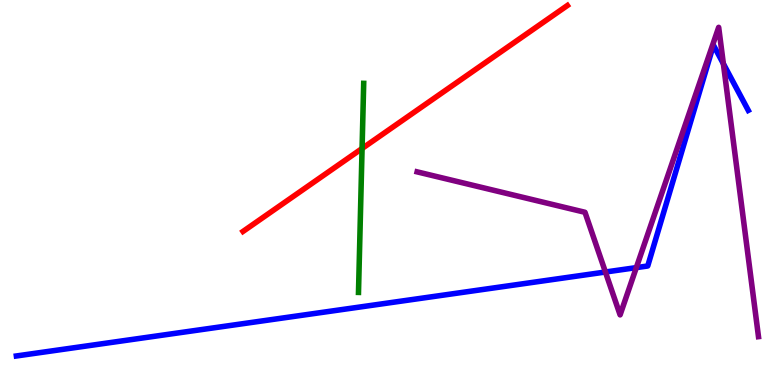[{'lines': ['blue', 'red'], 'intersections': []}, {'lines': ['green', 'red'], 'intersections': [{'x': 4.67, 'y': 6.14}]}, {'lines': ['purple', 'red'], 'intersections': []}, {'lines': ['blue', 'green'], 'intersections': []}, {'lines': ['blue', 'purple'], 'intersections': [{'x': 7.81, 'y': 2.93}, {'x': 8.21, 'y': 3.05}, {'x': 9.33, 'y': 8.34}]}, {'lines': ['green', 'purple'], 'intersections': []}]